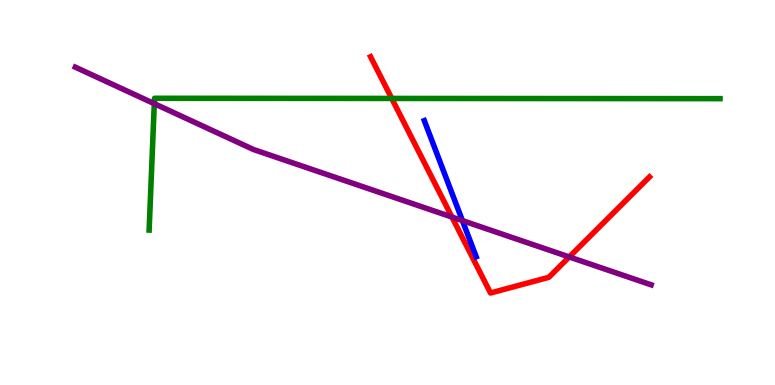[{'lines': ['blue', 'red'], 'intersections': []}, {'lines': ['green', 'red'], 'intersections': [{'x': 5.05, 'y': 7.44}]}, {'lines': ['purple', 'red'], 'intersections': [{'x': 5.83, 'y': 4.36}, {'x': 7.35, 'y': 3.33}]}, {'lines': ['blue', 'green'], 'intersections': []}, {'lines': ['blue', 'purple'], 'intersections': [{'x': 5.97, 'y': 4.27}]}, {'lines': ['green', 'purple'], 'intersections': [{'x': 1.99, 'y': 7.31}]}]